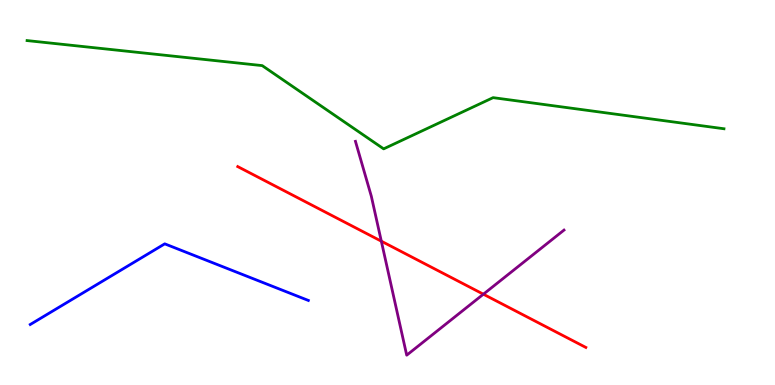[{'lines': ['blue', 'red'], 'intersections': []}, {'lines': ['green', 'red'], 'intersections': []}, {'lines': ['purple', 'red'], 'intersections': [{'x': 4.92, 'y': 3.74}, {'x': 6.24, 'y': 2.36}]}, {'lines': ['blue', 'green'], 'intersections': []}, {'lines': ['blue', 'purple'], 'intersections': []}, {'lines': ['green', 'purple'], 'intersections': []}]